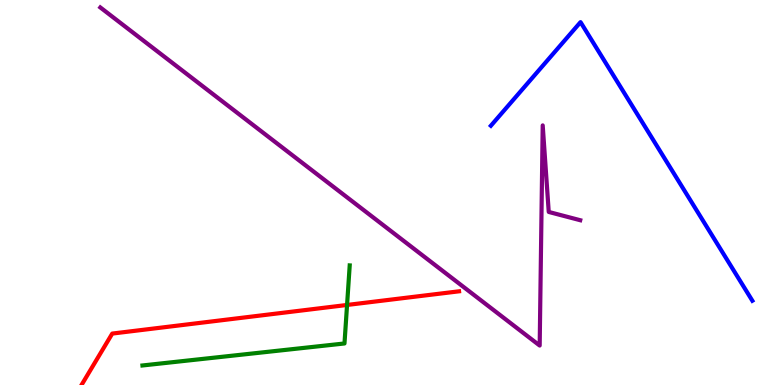[{'lines': ['blue', 'red'], 'intersections': []}, {'lines': ['green', 'red'], 'intersections': [{'x': 4.48, 'y': 2.08}]}, {'lines': ['purple', 'red'], 'intersections': []}, {'lines': ['blue', 'green'], 'intersections': []}, {'lines': ['blue', 'purple'], 'intersections': []}, {'lines': ['green', 'purple'], 'intersections': []}]